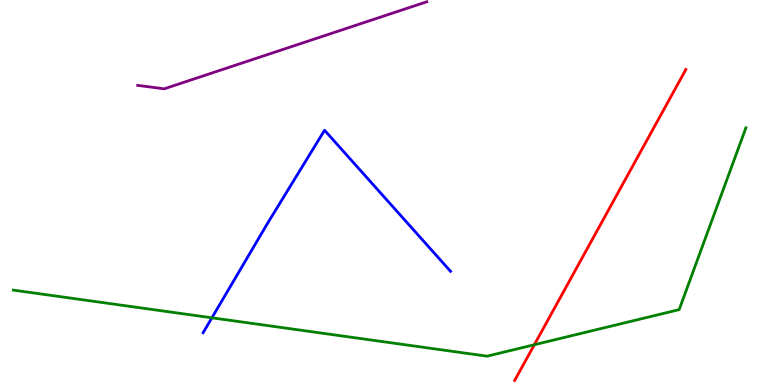[{'lines': ['blue', 'red'], 'intersections': []}, {'lines': ['green', 'red'], 'intersections': [{'x': 6.89, 'y': 1.05}]}, {'lines': ['purple', 'red'], 'intersections': []}, {'lines': ['blue', 'green'], 'intersections': [{'x': 2.73, 'y': 1.75}]}, {'lines': ['blue', 'purple'], 'intersections': []}, {'lines': ['green', 'purple'], 'intersections': []}]